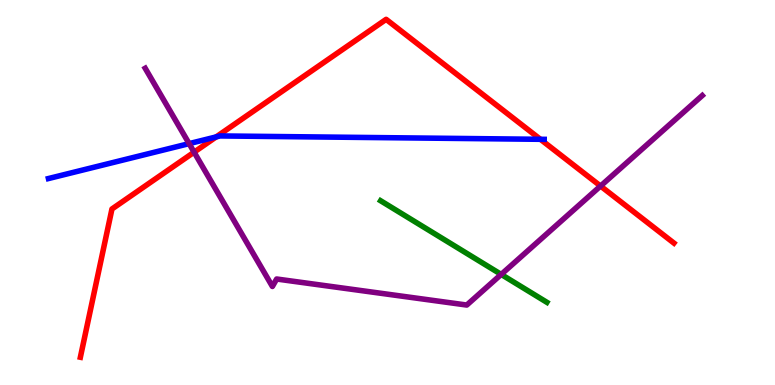[{'lines': ['blue', 'red'], 'intersections': [{'x': 2.79, 'y': 6.44}, {'x': 6.97, 'y': 6.38}]}, {'lines': ['green', 'red'], 'intersections': []}, {'lines': ['purple', 'red'], 'intersections': [{'x': 2.5, 'y': 6.05}, {'x': 7.75, 'y': 5.17}]}, {'lines': ['blue', 'green'], 'intersections': []}, {'lines': ['blue', 'purple'], 'intersections': [{'x': 2.44, 'y': 6.27}]}, {'lines': ['green', 'purple'], 'intersections': [{'x': 6.47, 'y': 2.87}]}]